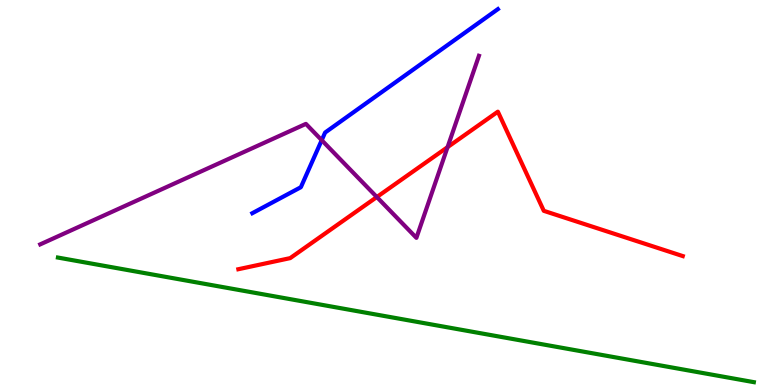[{'lines': ['blue', 'red'], 'intersections': []}, {'lines': ['green', 'red'], 'intersections': []}, {'lines': ['purple', 'red'], 'intersections': [{'x': 4.86, 'y': 4.88}, {'x': 5.78, 'y': 6.18}]}, {'lines': ['blue', 'green'], 'intersections': []}, {'lines': ['blue', 'purple'], 'intersections': [{'x': 4.15, 'y': 6.36}]}, {'lines': ['green', 'purple'], 'intersections': []}]